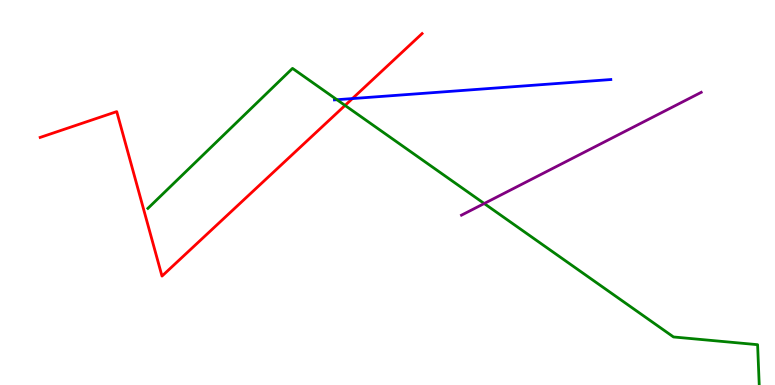[{'lines': ['blue', 'red'], 'intersections': [{'x': 4.55, 'y': 7.44}]}, {'lines': ['green', 'red'], 'intersections': [{'x': 4.45, 'y': 7.26}]}, {'lines': ['purple', 'red'], 'intersections': []}, {'lines': ['blue', 'green'], 'intersections': [{'x': 4.35, 'y': 7.41}]}, {'lines': ['blue', 'purple'], 'intersections': []}, {'lines': ['green', 'purple'], 'intersections': [{'x': 6.25, 'y': 4.71}]}]